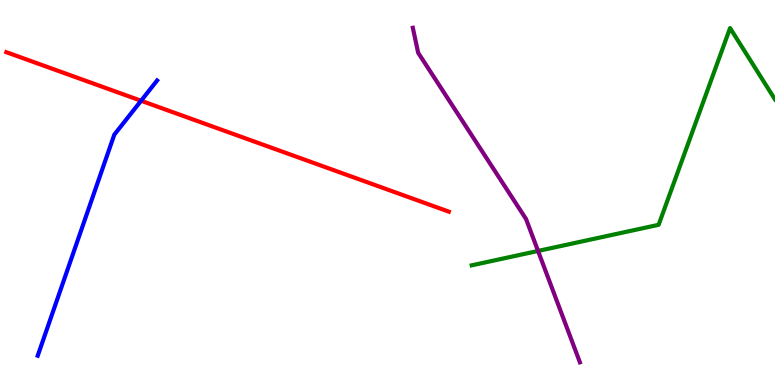[{'lines': ['blue', 'red'], 'intersections': [{'x': 1.82, 'y': 7.38}]}, {'lines': ['green', 'red'], 'intersections': []}, {'lines': ['purple', 'red'], 'intersections': []}, {'lines': ['blue', 'green'], 'intersections': []}, {'lines': ['blue', 'purple'], 'intersections': []}, {'lines': ['green', 'purple'], 'intersections': [{'x': 6.94, 'y': 3.48}]}]